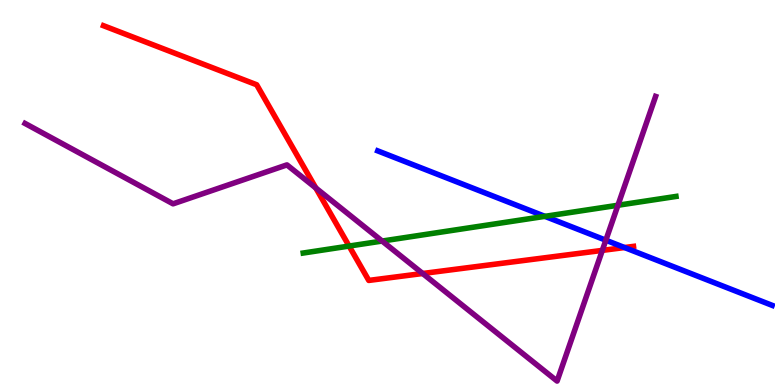[{'lines': ['blue', 'red'], 'intersections': [{'x': 8.06, 'y': 3.57}]}, {'lines': ['green', 'red'], 'intersections': [{'x': 4.5, 'y': 3.61}]}, {'lines': ['purple', 'red'], 'intersections': [{'x': 4.08, 'y': 5.12}, {'x': 5.45, 'y': 2.9}, {'x': 7.77, 'y': 3.5}]}, {'lines': ['blue', 'green'], 'intersections': [{'x': 7.03, 'y': 4.38}]}, {'lines': ['blue', 'purple'], 'intersections': [{'x': 7.82, 'y': 3.76}]}, {'lines': ['green', 'purple'], 'intersections': [{'x': 4.93, 'y': 3.74}, {'x': 7.97, 'y': 4.67}]}]